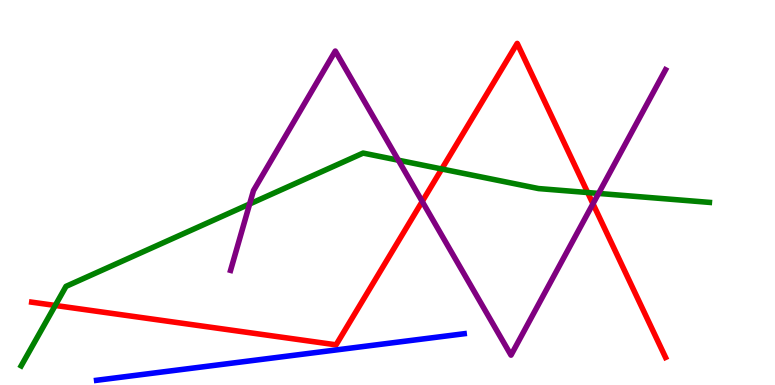[{'lines': ['blue', 'red'], 'intersections': []}, {'lines': ['green', 'red'], 'intersections': [{'x': 0.713, 'y': 2.07}, {'x': 5.7, 'y': 5.61}, {'x': 7.58, 'y': 5.0}]}, {'lines': ['purple', 'red'], 'intersections': [{'x': 5.45, 'y': 4.77}, {'x': 7.65, 'y': 4.71}]}, {'lines': ['blue', 'green'], 'intersections': []}, {'lines': ['blue', 'purple'], 'intersections': []}, {'lines': ['green', 'purple'], 'intersections': [{'x': 3.22, 'y': 4.7}, {'x': 5.14, 'y': 5.84}, {'x': 7.72, 'y': 4.98}]}]